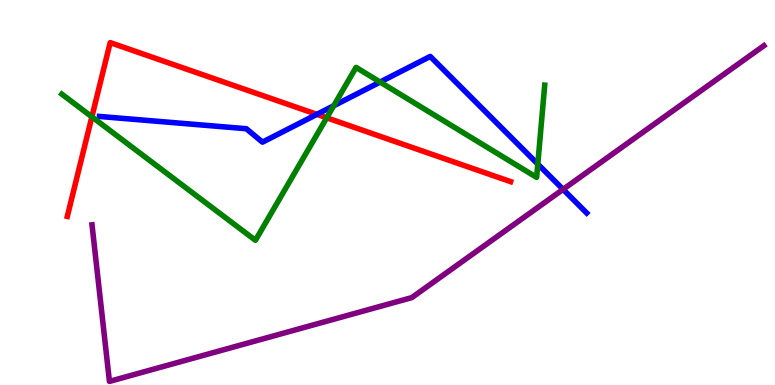[{'lines': ['blue', 'red'], 'intersections': [{'x': 4.09, 'y': 7.03}]}, {'lines': ['green', 'red'], 'intersections': [{'x': 1.19, 'y': 6.97}, {'x': 4.22, 'y': 6.94}]}, {'lines': ['purple', 'red'], 'intersections': []}, {'lines': ['blue', 'green'], 'intersections': [{'x': 4.31, 'y': 7.25}, {'x': 4.9, 'y': 7.87}, {'x': 6.94, 'y': 5.74}]}, {'lines': ['blue', 'purple'], 'intersections': [{'x': 7.27, 'y': 5.08}]}, {'lines': ['green', 'purple'], 'intersections': []}]